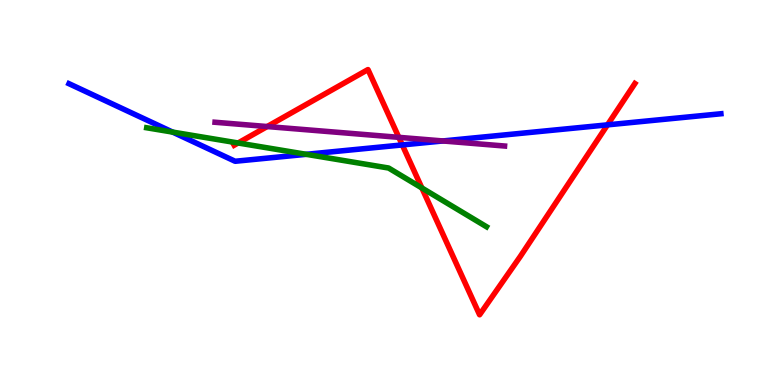[{'lines': ['blue', 'red'], 'intersections': [{'x': 5.19, 'y': 6.24}, {'x': 7.84, 'y': 6.76}]}, {'lines': ['green', 'red'], 'intersections': [{'x': 3.07, 'y': 6.29}, {'x': 5.44, 'y': 5.12}]}, {'lines': ['purple', 'red'], 'intersections': [{'x': 3.45, 'y': 6.71}, {'x': 5.15, 'y': 6.43}]}, {'lines': ['blue', 'green'], 'intersections': [{'x': 2.23, 'y': 6.57}, {'x': 3.95, 'y': 5.99}]}, {'lines': ['blue', 'purple'], 'intersections': [{'x': 5.71, 'y': 6.34}]}, {'lines': ['green', 'purple'], 'intersections': []}]